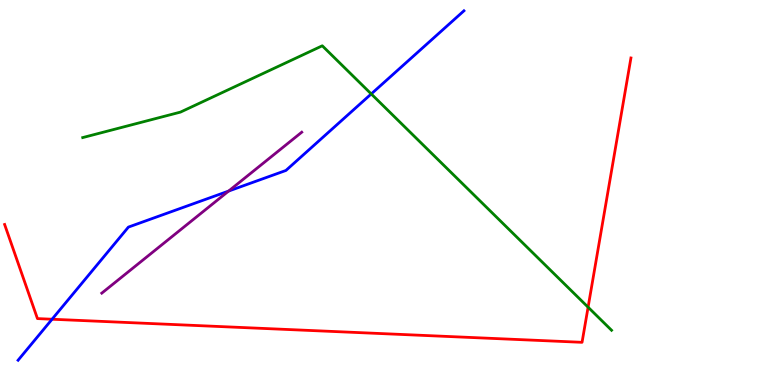[{'lines': ['blue', 'red'], 'intersections': [{'x': 0.672, 'y': 1.71}]}, {'lines': ['green', 'red'], 'intersections': [{'x': 7.59, 'y': 2.02}]}, {'lines': ['purple', 'red'], 'intersections': []}, {'lines': ['blue', 'green'], 'intersections': [{'x': 4.79, 'y': 7.56}]}, {'lines': ['blue', 'purple'], 'intersections': [{'x': 2.95, 'y': 5.04}]}, {'lines': ['green', 'purple'], 'intersections': []}]